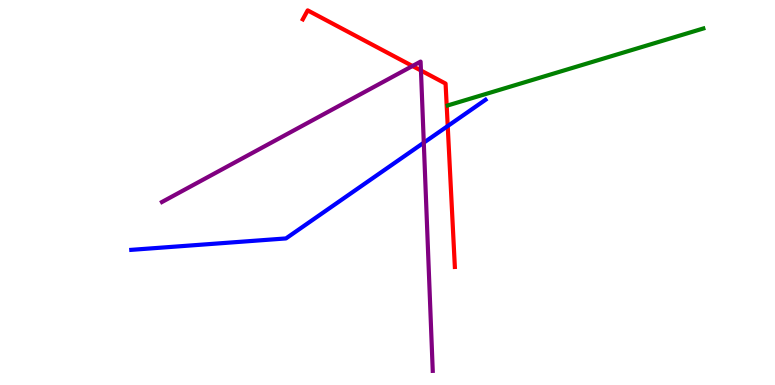[{'lines': ['blue', 'red'], 'intersections': [{'x': 5.78, 'y': 6.73}]}, {'lines': ['green', 'red'], 'intersections': []}, {'lines': ['purple', 'red'], 'intersections': [{'x': 5.32, 'y': 8.29}, {'x': 5.43, 'y': 8.17}]}, {'lines': ['blue', 'green'], 'intersections': []}, {'lines': ['blue', 'purple'], 'intersections': [{'x': 5.47, 'y': 6.29}]}, {'lines': ['green', 'purple'], 'intersections': []}]